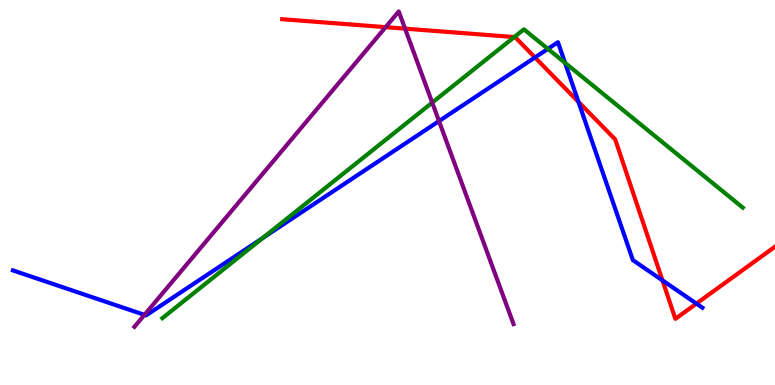[{'lines': ['blue', 'red'], 'intersections': [{'x': 6.9, 'y': 8.51}, {'x': 7.46, 'y': 7.35}, {'x': 8.55, 'y': 2.72}, {'x': 8.99, 'y': 2.11}]}, {'lines': ['green', 'red'], 'intersections': [{'x': 6.64, 'y': 9.04}]}, {'lines': ['purple', 'red'], 'intersections': [{'x': 4.98, 'y': 9.29}, {'x': 5.23, 'y': 9.26}]}, {'lines': ['blue', 'green'], 'intersections': [{'x': 3.39, 'y': 3.82}, {'x': 7.07, 'y': 8.73}, {'x': 7.29, 'y': 8.37}]}, {'lines': ['blue', 'purple'], 'intersections': [{'x': 1.86, 'y': 1.82}, {'x': 5.66, 'y': 6.85}]}, {'lines': ['green', 'purple'], 'intersections': [{'x': 5.58, 'y': 7.33}]}]